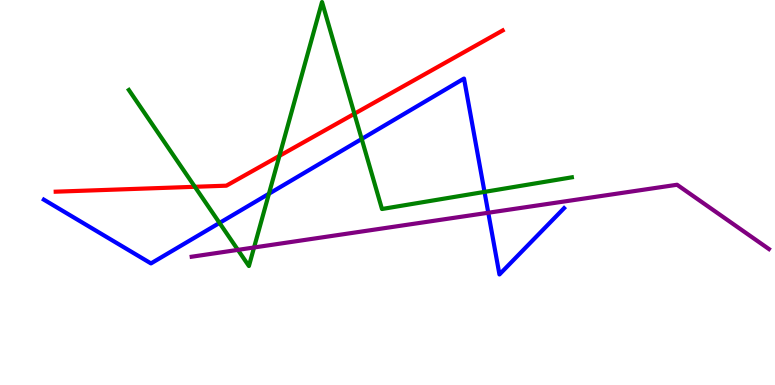[{'lines': ['blue', 'red'], 'intersections': []}, {'lines': ['green', 'red'], 'intersections': [{'x': 2.51, 'y': 5.15}, {'x': 3.61, 'y': 5.95}, {'x': 4.57, 'y': 7.05}]}, {'lines': ['purple', 'red'], 'intersections': []}, {'lines': ['blue', 'green'], 'intersections': [{'x': 2.83, 'y': 4.21}, {'x': 3.47, 'y': 4.97}, {'x': 4.67, 'y': 6.39}, {'x': 6.25, 'y': 5.02}]}, {'lines': ['blue', 'purple'], 'intersections': [{'x': 6.3, 'y': 4.47}]}, {'lines': ['green', 'purple'], 'intersections': [{'x': 3.07, 'y': 3.51}, {'x': 3.28, 'y': 3.57}]}]